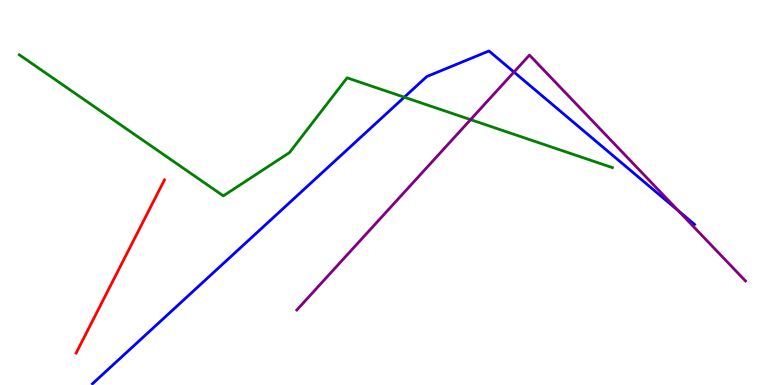[{'lines': ['blue', 'red'], 'intersections': []}, {'lines': ['green', 'red'], 'intersections': []}, {'lines': ['purple', 'red'], 'intersections': []}, {'lines': ['blue', 'green'], 'intersections': [{'x': 5.22, 'y': 7.48}]}, {'lines': ['blue', 'purple'], 'intersections': [{'x': 6.63, 'y': 8.13}, {'x': 8.75, 'y': 4.53}]}, {'lines': ['green', 'purple'], 'intersections': [{'x': 6.07, 'y': 6.89}]}]